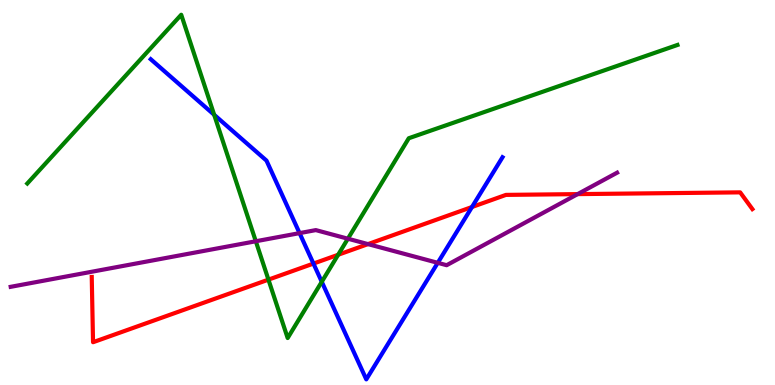[{'lines': ['blue', 'red'], 'intersections': [{'x': 4.04, 'y': 3.15}, {'x': 6.09, 'y': 4.62}]}, {'lines': ['green', 'red'], 'intersections': [{'x': 3.46, 'y': 2.74}, {'x': 4.36, 'y': 3.38}]}, {'lines': ['purple', 'red'], 'intersections': [{'x': 4.75, 'y': 3.66}, {'x': 7.45, 'y': 4.96}]}, {'lines': ['blue', 'green'], 'intersections': [{'x': 2.76, 'y': 7.02}, {'x': 4.15, 'y': 2.68}]}, {'lines': ['blue', 'purple'], 'intersections': [{'x': 3.87, 'y': 3.94}, {'x': 5.65, 'y': 3.17}]}, {'lines': ['green', 'purple'], 'intersections': [{'x': 3.3, 'y': 3.73}, {'x': 4.49, 'y': 3.8}]}]